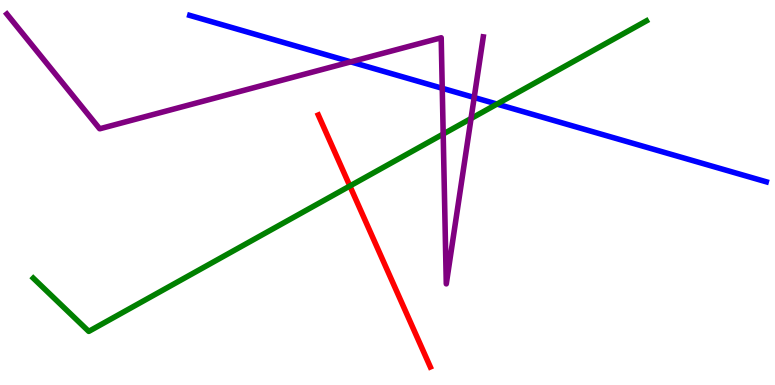[{'lines': ['blue', 'red'], 'intersections': []}, {'lines': ['green', 'red'], 'intersections': [{'x': 4.51, 'y': 5.17}]}, {'lines': ['purple', 'red'], 'intersections': []}, {'lines': ['blue', 'green'], 'intersections': [{'x': 6.41, 'y': 7.3}]}, {'lines': ['blue', 'purple'], 'intersections': [{'x': 4.53, 'y': 8.39}, {'x': 5.71, 'y': 7.71}, {'x': 6.12, 'y': 7.47}]}, {'lines': ['green', 'purple'], 'intersections': [{'x': 5.72, 'y': 6.52}, {'x': 6.08, 'y': 6.92}]}]